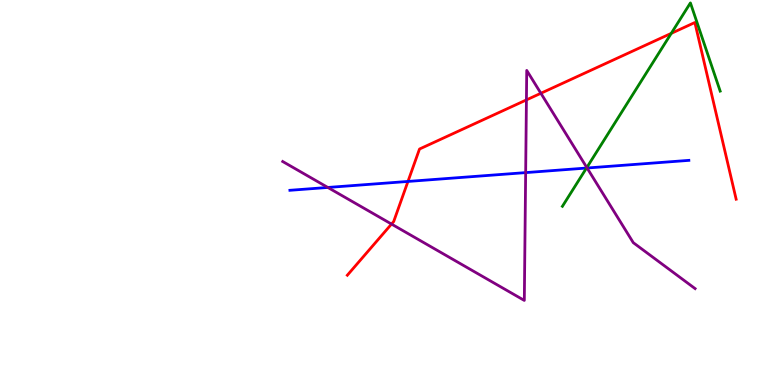[{'lines': ['blue', 'red'], 'intersections': [{'x': 5.26, 'y': 5.29}]}, {'lines': ['green', 'red'], 'intersections': [{'x': 8.66, 'y': 9.13}]}, {'lines': ['purple', 'red'], 'intersections': [{'x': 5.05, 'y': 4.18}, {'x': 6.79, 'y': 7.41}, {'x': 6.98, 'y': 7.58}]}, {'lines': ['blue', 'green'], 'intersections': [{'x': 7.57, 'y': 5.64}]}, {'lines': ['blue', 'purple'], 'intersections': [{'x': 4.23, 'y': 5.13}, {'x': 6.78, 'y': 5.52}, {'x': 7.58, 'y': 5.64}]}, {'lines': ['green', 'purple'], 'intersections': [{'x': 7.57, 'y': 5.65}]}]